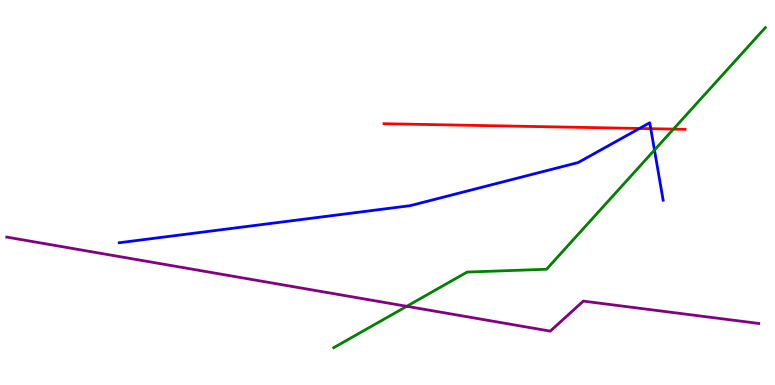[{'lines': ['blue', 'red'], 'intersections': [{'x': 8.25, 'y': 6.66}, {'x': 8.4, 'y': 6.66}]}, {'lines': ['green', 'red'], 'intersections': [{'x': 8.69, 'y': 6.65}]}, {'lines': ['purple', 'red'], 'intersections': []}, {'lines': ['blue', 'green'], 'intersections': [{'x': 8.44, 'y': 6.1}]}, {'lines': ['blue', 'purple'], 'intersections': []}, {'lines': ['green', 'purple'], 'intersections': [{'x': 5.25, 'y': 2.04}]}]